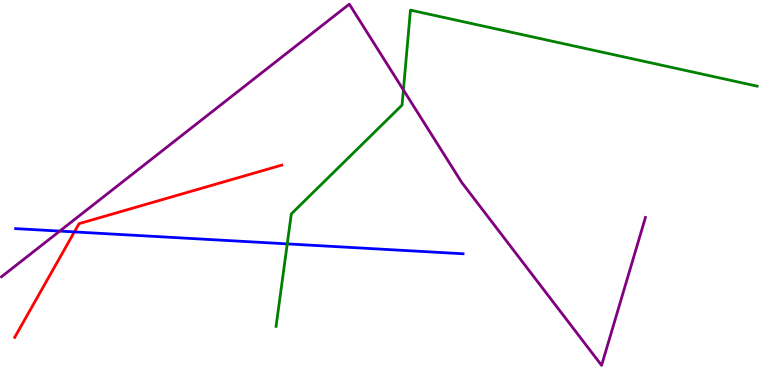[{'lines': ['blue', 'red'], 'intersections': [{'x': 0.96, 'y': 3.98}]}, {'lines': ['green', 'red'], 'intersections': []}, {'lines': ['purple', 'red'], 'intersections': []}, {'lines': ['blue', 'green'], 'intersections': [{'x': 3.71, 'y': 3.67}]}, {'lines': ['blue', 'purple'], 'intersections': [{'x': 0.771, 'y': 4.0}]}, {'lines': ['green', 'purple'], 'intersections': [{'x': 5.21, 'y': 7.66}]}]